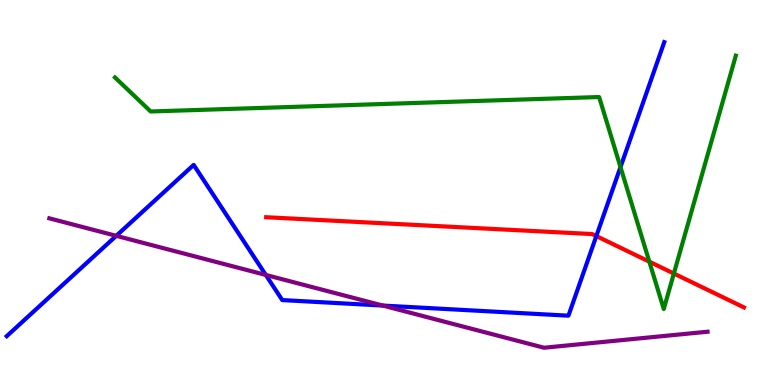[{'lines': ['blue', 'red'], 'intersections': [{'x': 7.69, 'y': 3.87}]}, {'lines': ['green', 'red'], 'intersections': [{'x': 8.38, 'y': 3.2}, {'x': 8.69, 'y': 2.9}]}, {'lines': ['purple', 'red'], 'intersections': []}, {'lines': ['blue', 'green'], 'intersections': [{'x': 8.01, 'y': 5.66}]}, {'lines': ['blue', 'purple'], 'intersections': [{'x': 1.5, 'y': 3.87}, {'x': 3.43, 'y': 2.86}, {'x': 4.94, 'y': 2.06}]}, {'lines': ['green', 'purple'], 'intersections': []}]